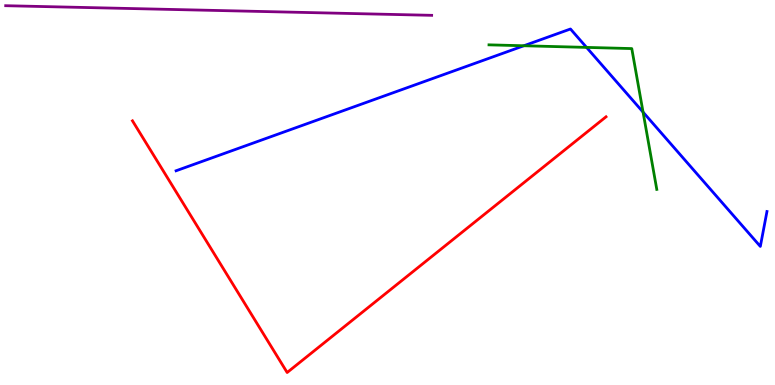[{'lines': ['blue', 'red'], 'intersections': []}, {'lines': ['green', 'red'], 'intersections': []}, {'lines': ['purple', 'red'], 'intersections': []}, {'lines': ['blue', 'green'], 'intersections': [{'x': 6.76, 'y': 8.81}, {'x': 7.57, 'y': 8.77}, {'x': 8.3, 'y': 7.09}]}, {'lines': ['blue', 'purple'], 'intersections': []}, {'lines': ['green', 'purple'], 'intersections': []}]